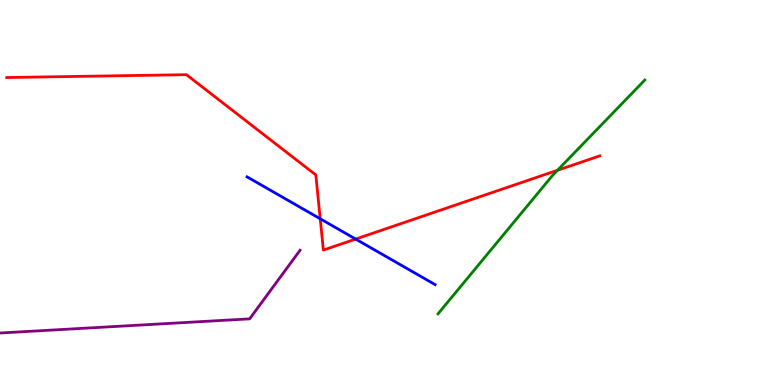[{'lines': ['blue', 'red'], 'intersections': [{'x': 4.13, 'y': 4.32}, {'x': 4.59, 'y': 3.79}]}, {'lines': ['green', 'red'], 'intersections': [{'x': 7.19, 'y': 5.58}]}, {'lines': ['purple', 'red'], 'intersections': []}, {'lines': ['blue', 'green'], 'intersections': []}, {'lines': ['blue', 'purple'], 'intersections': []}, {'lines': ['green', 'purple'], 'intersections': []}]